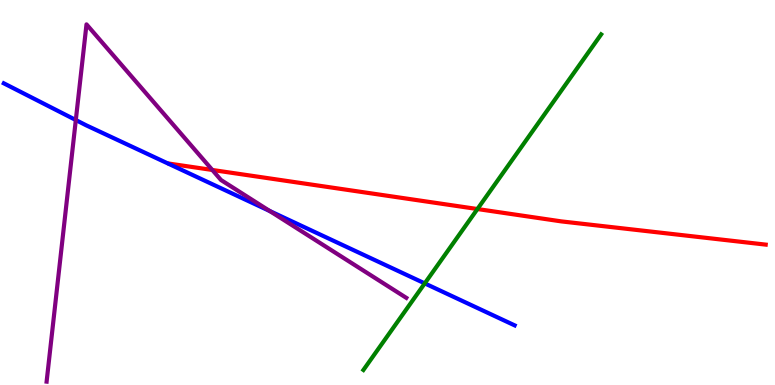[{'lines': ['blue', 'red'], 'intersections': []}, {'lines': ['green', 'red'], 'intersections': [{'x': 6.16, 'y': 4.57}]}, {'lines': ['purple', 'red'], 'intersections': [{'x': 2.74, 'y': 5.59}]}, {'lines': ['blue', 'green'], 'intersections': [{'x': 5.48, 'y': 2.64}]}, {'lines': ['blue', 'purple'], 'intersections': [{'x': 0.978, 'y': 6.88}, {'x': 3.48, 'y': 4.52}]}, {'lines': ['green', 'purple'], 'intersections': []}]